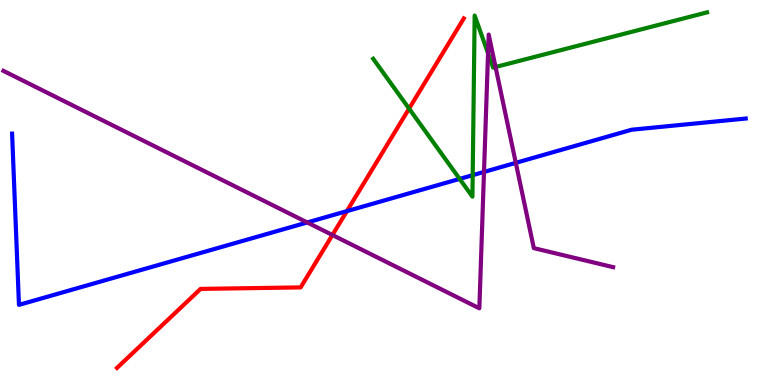[{'lines': ['blue', 'red'], 'intersections': [{'x': 4.48, 'y': 4.52}]}, {'lines': ['green', 'red'], 'intersections': [{'x': 5.28, 'y': 7.18}]}, {'lines': ['purple', 'red'], 'intersections': [{'x': 4.29, 'y': 3.9}]}, {'lines': ['blue', 'green'], 'intersections': [{'x': 5.93, 'y': 5.35}, {'x': 6.1, 'y': 5.45}]}, {'lines': ['blue', 'purple'], 'intersections': [{'x': 3.96, 'y': 4.22}, {'x': 6.25, 'y': 5.53}, {'x': 6.66, 'y': 5.77}]}, {'lines': ['green', 'purple'], 'intersections': [{'x': 6.3, 'y': 8.61}, {'x': 6.39, 'y': 8.26}]}]